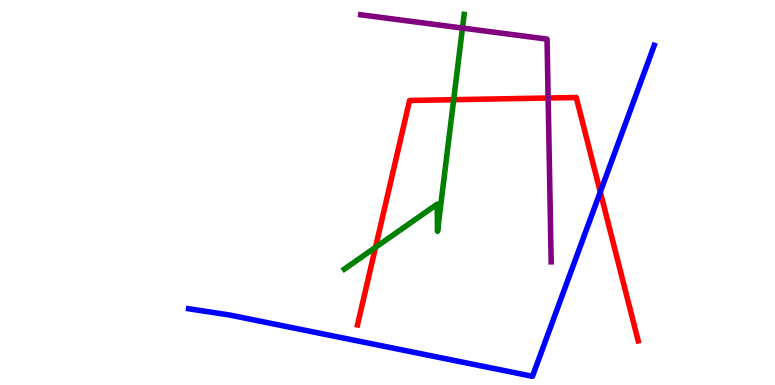[{'lines': ['blue', 'red'], 'intersections': [{'x': 7.75, 'y': 5.01}]}, {'lines': ['green', 'red'], 'intersections': [{'x': 4.85, 'y': 3.58}, {'x': 5.85, 'y': 7.41}]}, {'lines': ['purple', 'red'], 'intersections': [{'x': 7.07, 'y': 7.45}]}, {'lines': ['blue', 'green'], 'intersections': []}, {'lines': ['blue', 'purple'], 'intersections': []}, {'lines': ['green', 'purple'], 'intersections': [{'x': 5.97, 'y': 9.27}]}]